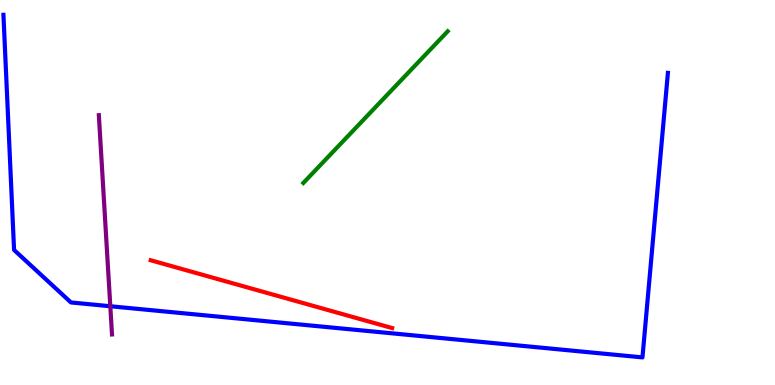[{'lines': ['blue', 'red'], 'intersections': []}, {'lines': ['green', 'red'], 'intersections': []}, {'lines': ['purple', 'red'], 'intersections': []}, {'lines': ['blue', 'green'], 'intersections': []}, {'lines': ['blue', 'purple'], 'intersections': [{'x': 1.42, 'y': 2.05}]}, {'lines': ['green', 'purple'], 'intersections': []}]